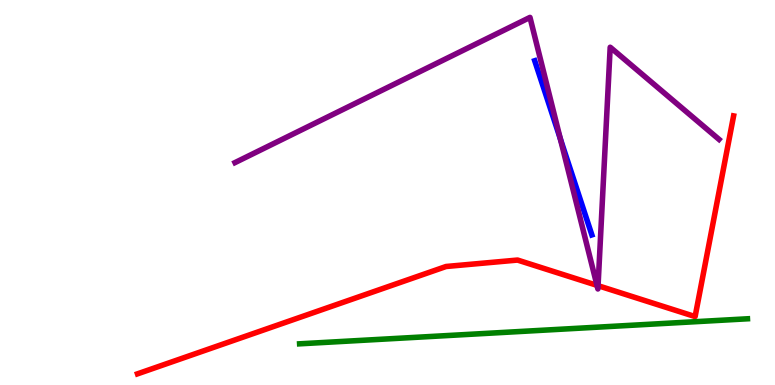[{'lines': ['blue', 'red'], 'intersections': []}, {'lines': ['green', 'red'], 'intersections': []}, {'lines': ['purple', 'red'], 'intersections': [{'x': 7.7, 'y': 2.59}, {'x': 7.72, 'y': 2.58}]}, {'lines': ['blue', 'green'], 'intersections': []}, {'lines': ['blue', 'purple'], 'intersections': [{'x': 7.23, 'y': 6.39}]}, {'lines': ['green', 'purple'], 'intersections': []}]